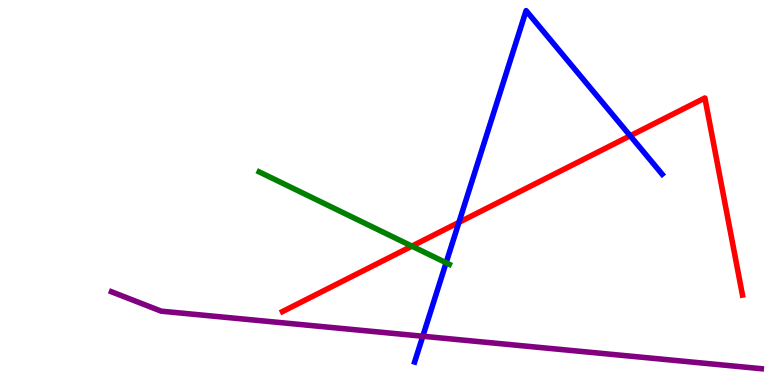[{'lines': ['blue', 'red'], 'intersections': [{'x': 5.92, 'y': 4.22}, {'x': 8.13, 'y': 6.47}]}, {'lines': ['green', 'red'], 'intersections': [{'x': 5.31, 'y': 3.61}]}, {'lines': ['purple', 'red'], 'intersections': []}, {'lines': ['blue', 'green'], 'intersections': [{'x': 5.76, 'y': 3.17}]}, {'lines': ['blue', 'purple'], 'intersections': [{'x': 5.46, 'y': 1.27}]}, {'lines': ['green', 'purple'], 'intersections': []}]